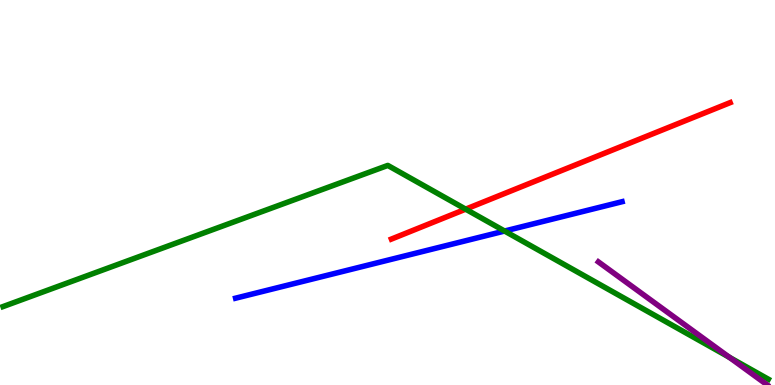[{'lines': ['blue', 'red'], 'intersections': []}, {'lines': ['green', 'red'], 'intersections': [{'x': 6.01, 'y': 4.57}]}, {'lines': ['purple', 'red'], 'intersections': []}, {'lines': ['blue', 'green'], 'intersections': [{'x': 6.51, 'y': 4.0}]}, {'lines': ['blue', 'purple'], 'intersections': []}, {'lines': ['green', 'purple'], 'intersections': [{'x': 9.41, 'y': 0.72}]}]